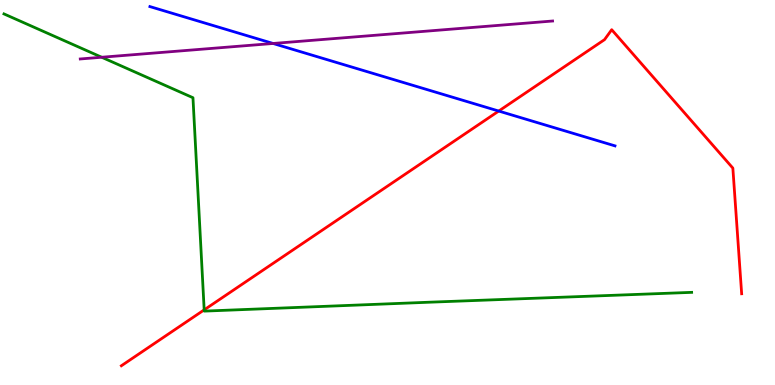[{'lines': ['blue', 'red'], 'intersections': [{'x': 6.44, 'y': 7.12}]}, {'lines': ['green', 'red'], 'intersections': [{'x': 2.63, 'y': 1.95}]}, {'lines': ['purple', 'red'], 'intersections': []}, {'lines': ['blue', 'green'], 'intersections': []}, {'lines': ['blue', 'purple'], 'intersections': [{'x': 3.52, 'y': 8.87}]}, {'lines': ['green', 'purple'], 'intersections': [{'x': 1.31, 'y': 8.51}]}]